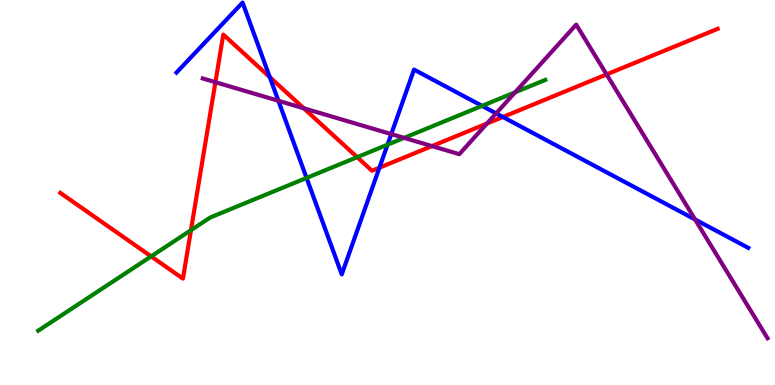[{'lines': ['blue', 'red'], 'intersections': [{'x': 3.48, 'y': 8.0}, {'x': 4.9, 'y': 5.64}, {'x': 6.49, 'y': 6.96}]}, {'lines': ['green', 'red'], 'intersections': [{'x': 1.95, 'y': 3.34}, {'x': 2.46, 'y': 4.02}, {'x': 4.61, 'y': 5.92}]}, {'lines': ['purple', 'red'], 'intersections': [{'x': 2.78, 'y': 7.86}, {'x': 3.92, 'y': 7.19}, {'x': 5.57, 'y': 6.2}, {'x': 6.28, 'y': 6.79}, {'x': 7.83, 'y': 8.07}]}, {'lines': ['blue', 'green'], 'intersections': [{'x': 3.96, 'y': 5.38}, {'x': 5.0, 'y': 6.24}, {'x': 6.22, 'y': 7.25}]}, {'lines': ['blue', 'purple'], 'intersections': [{'x': 3.59, 'y': 7.38}, {'x': 5.05, 'y': 6.52}, {'x': 6.4, 'y': 7.06}, {'x': 8.97, 'y': 4.3}]}, {'lines': ['green', 'purple'], 'intersections': [{'x': 5.21, 'y': 6.42}, {'x': 6.65, 'y': 7.6}]}]